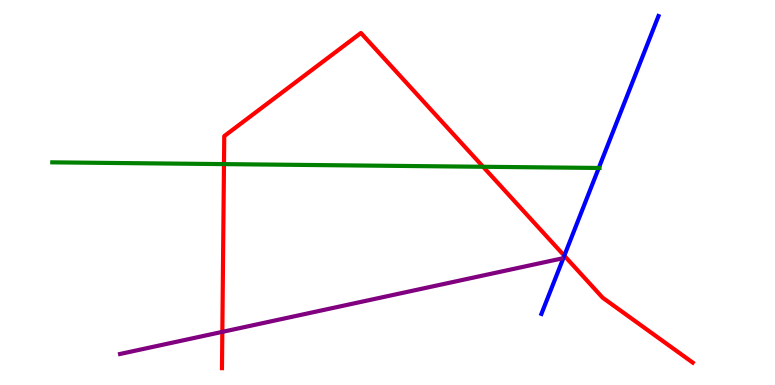[{'lines': ['blue', 'red'], 'intersections': [{'x': 7.28, 'y': 3.36}]}, {'lines': ['green', 'red'], 'intersections': [{'x': 2.89, 'y': 5.74}, {'x': 6.23, 'y': 5.67}]}, {'lines': ['purple', 'red'], 'intersections': [{'x': 2.87, 'y': 1.38}]}, {'lines': ['blue', 'green'], 'intersections': [{'x': 7.73, 'y': 5.64}]}, {'lines': ['blue', 'purple'], 'intersections': []}, {'lines': ['green', 'purple'], 'intersections': []}]